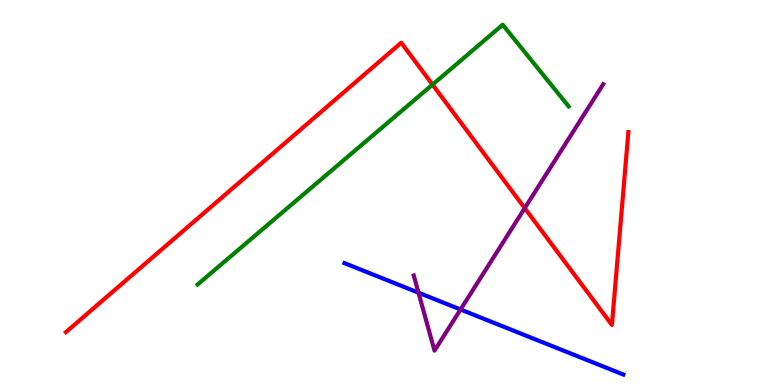[{'lines': ['blue', 'red'], 'intersections': []}, {'lines': ['green', 'red'], 'intersections': [{'x': 5.58, 'y': 7.8}]}, {'lines': ['purple', 'red'], 'intersections': [{'x': 6.77, 'y': 4.59}]}, {'lines': ['blue', 'green'], 'intersections': []}, {'lines': ['blue', 'purple'], 'intersections': [{'x': 5.4, 'y': 2.4}, {'x': 5.94, 'y': 1.96}]}, {'lines': ['green', 'purple'], 'intersections': []}]